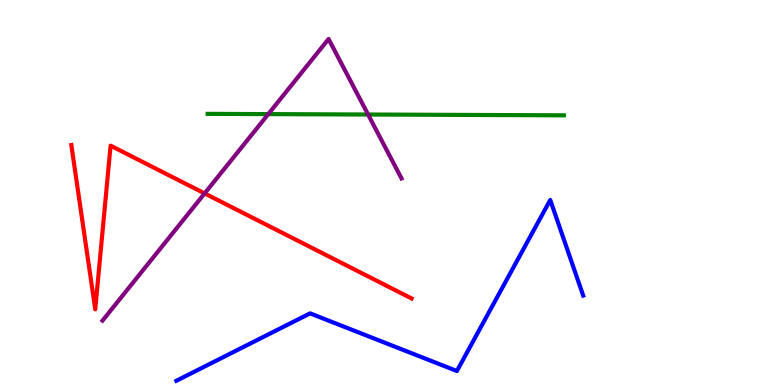[{'lines': ['blue', 'red'], 'intersections': []}, {'lines': ['green', 'red'], 'intersections': []}, {'lines': ['purple', 'red'], 'intersections': [{'x': 2.64, 'y': 4.98}]}, {'lines': ['blue', 'green'], 'intersections': []}, {'lines': ['blue', 'purple'], 'intersections': []}, {'lines': ['green', 'purple'], 'intersections': [{'x': 3.46, 'y': 7.04}, {'x': 4.75, 'y': 7.03}]}]